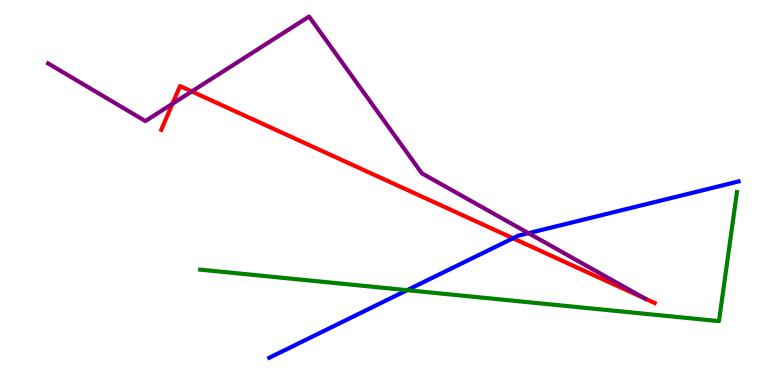[{'lines': ['blue', 'red'], 'intersections': [{'x': 6.62, 'y': 3.81}]}, {'lines': ['green', 'red'], 'intersections': []}, {'lines': ['purple', 'red'], 'intersections': [{'x': 2.23, 'y': 7.3}, {'x': 2.47, 'y': 7.63}, {'x': 8.32, 'y': 2.25}]}, {'lines': ['blue', 'green'], 'intersections': [{'x': 5.25, 'y': 2.46}]}, {'lines': ['blue', 'purple'], 'intersections': [{'x': 6.82, 'y': 3.94}]}, {'lines': ['green', 'purple'], 'intersections': []}]